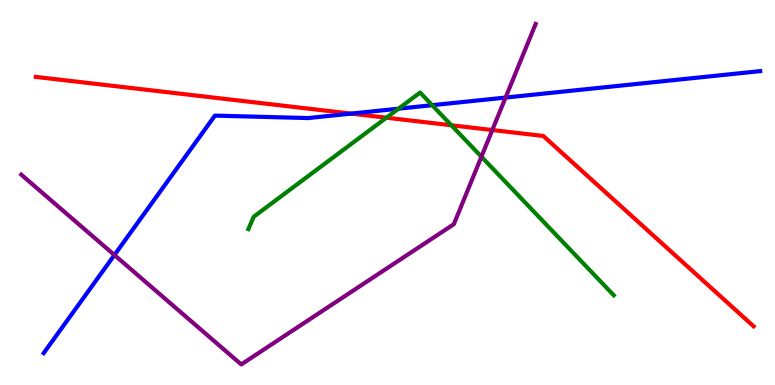[{'lines': ['blue', 'red'], 'intersections': [{'x': 4.53, 'y': 7.05}]}, {'lines': ['green', 'red'], 'intersections': [{'x': 4.99, 'y': 6.94}, {'x': 5.82, 'y': 6.75}]}, {'lines': ['purple', 'red'], 'intersections': [{'x': 6.35, 'y': 6.62}]}, {'lines': ['blue', 'green'], 'intersections': [{'x': 5.14, 'y': 7.18}, {'x': 5.58, 'y': 7.27}]}, {'lines': ['blue', 'purple'], 'intersections': [{'x': 1.48, 'y': 3.38}, {'x': 6.52, 'y': 7.47}]}, {'lines': ['green', 'purple'], 'intersections': [{'x': 6.21, 'y': 5.93}]}]